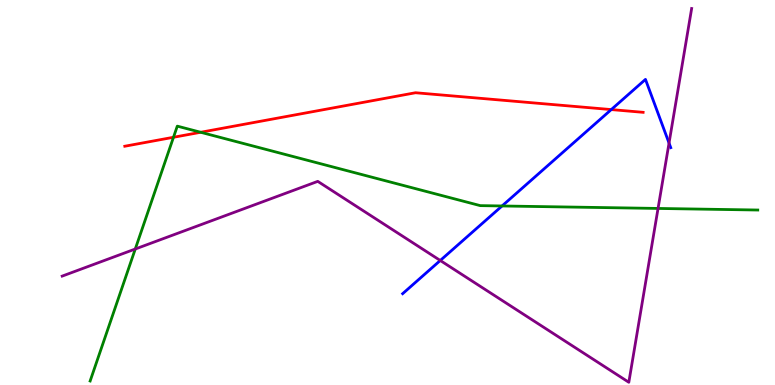[{'lines': ['blue', 'red'], 'intersections': [{'x': 7.89, 'y': 7.15}]}, {'lines': ['green', 'red'], 'intersections': [{'x': 2.24, 'y': 6.43}, {'x': 2.59, 'y': 6.56}]}, {'lines': ['purple', 'red'], 'intersections': []}, {'lines': ['blue', 'green'], 'intersections': [{'x': 6.48, 'y': 4.65}]}, {'lines': ['blue', 'purple'], 'intersections': [{'x': 5.68, 'y': 3.23}, {'x': 8.63, 'y': 6.28}]}, {'lines': ['green', 'purple'], 'intersections': [{'x': 1.75, 'y': 3.53}, {'x': 8.49, 'y': 4.59}]}]